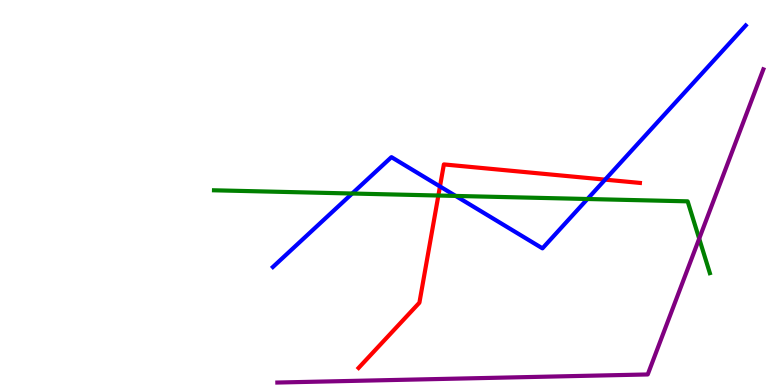[{'lines': ['blue', 'red'], 'intersections': [{'x': 5.68, 'y': 5.16}, {'x': 7.81, 'y': 5.33}]}, {'lines': ['green', 'red'], 'intersections': [{'x': 5.66, 'y': 4.92}]}, {'lines': ['purple', 'red'], 'intersections': []}, {'lines': ['blue', 'green'], 'intersections': [{'x': 4.54, 'y': 4.97}, {'x': 5.88, 'y': 4.91}, {'x': 7.58, 'y': 4.83}]}, {'lines': ['blue', 'purple'], 'intersections': []}, {'lines': ['green', 'purple'], 'intersections': [{'x': 9.02, 'y': 3.8}]}]